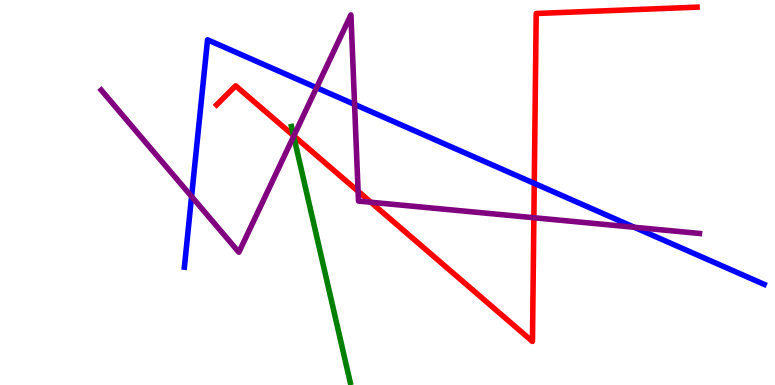[{'lines': ['blue', 'red'], 'intersections': [{'x': 6.89, 'y': 5.24}]}, {'lines': ['green', 'red'], 'intersections': [{'x': 3.79, 'y': 6.48}]}, {'lines': ['purple', 'red'], 'intersections': [{'x': 3.79, 'y': 6.47}, {'x': 4.62, 'y': 5.03}, {'x': 4.78, 'y': 4.75}, {'x': 6.89, 'y': 4.34}]}, {'lines': ['blue', 'green'], 'intersections': []}, {'lines': ['blue', 'purple'], 'intersections': [{'x': 2.47, 'y': 4.9}, {'x': 4.08, 'y': 7.72}, {'x': 4.58, 'y': 7.29}, {'x': 8.18, 'y': 4.1}]}, {'lines': ['green', 'purple'], 'intersections': [{'x': 3.79, 'y': 6.46}]}]